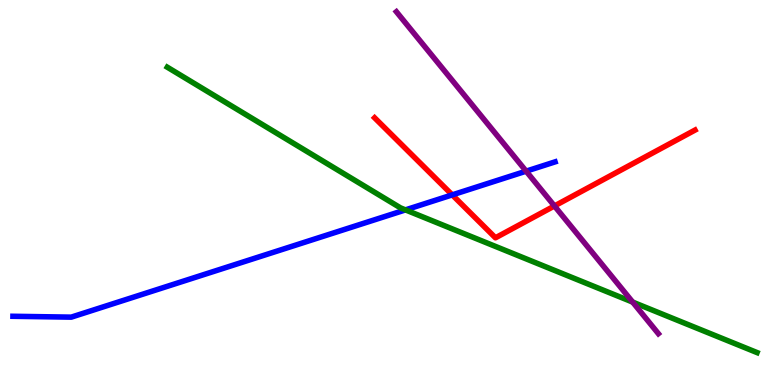[{'lines': ['blue', 'red'], 'intersections': [{'x': 5.84, 'y': 4.94}]}, {'lines': ['green', 'red'], 'intersections': []}, {'lines': ['purple', 'red'], 'intersections': [{'x': 7.15, 'y': 4.65}]}, {'lines': ['blue', 'green'], 'intersections': [{'x': 5.23, 'y': 4.55}]}, {'lines': ['blue', 'purple'], 'intersections': [{'x': 6.79, 'y': 5.55}]}, {'lines': ['green', 'purple'], 'intersections': [{'x': 8.16, 'y': 2.15}]}]